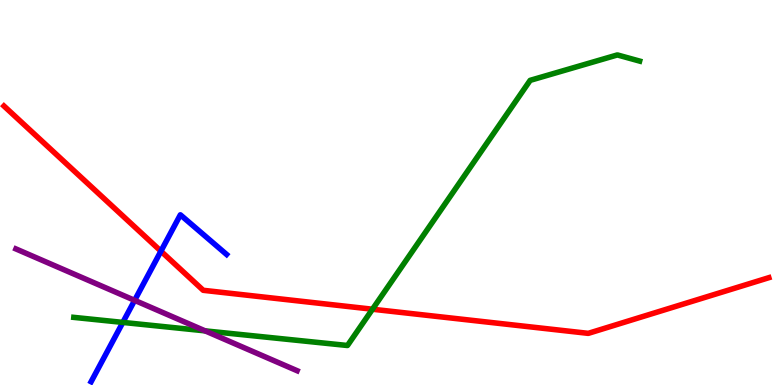[{'lines': ['blue', 'red'], 'intersections': [{'x': 2.08, 'y': 3.48}]}, {'lines': ['green', 'red'], 'intersections': [{'x': 4.81, 'y': 1.97}]}, {'lines': ['purple', 'red'], 'intersections': []}, {'lines': ['blue', 'green'], 'intersections': [{'x': 1.58, 'y': 1.63}]}, {'lines': ['blue', 'purple'], 'intersections': [{'x': 1.74, 'y': 2.2}]}, {'lines': ['green', 'purple'], 'intersections': [{'x': 2.65, 'y': 1.41}]}]